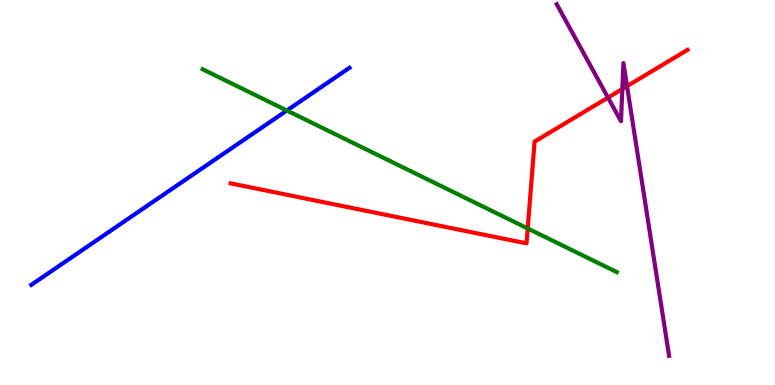[{'lines': ['blue', 'red'], 'intersections': []}, {'lines': ['green', 'red'], 'intersections': [{'x': 6.81, 'y': 4.07}]}, {'lines': ['purple', 'red'], 'intersections': [{'x': 7.85, 'y': 7.47}, {'x': 8.03, 'y': 7.69}, {'x': 8.09, 'y': 7.76}]}, {'lines': ['blue', 'green'], 'intersections': [{'x': 3.7, 'y': 7.13}]}, {'lines': ['blue', 'purple'], 'intersections': []}, {'lines': ['green', 'purple'], 'intersections': []}]